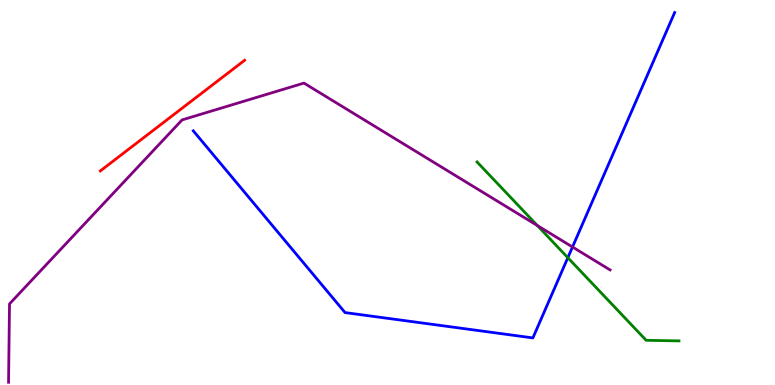[{'lines': ['blue', 'red'], 'intersections': []}, {'lines': ['green', 'red'], 'intersections': []}, {'lines': ['purple', 'red'], 'intersections': []}, {'lines': ['blue', 'green'], 'intersections': [{'x': 7.33, 'y': 3.31}]}, {'lines': ['blue', 'purple'], 'intersections': [{'x': 7.39, 'y': 3.58}]}, {'lines': ['green', 'purple'], 'intersections': [{'x': 6.93, 'y': 4.14}]}]